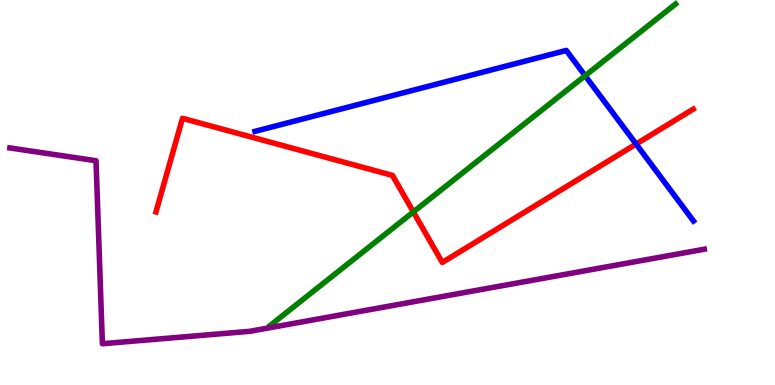[{'lines': ['blue', 'red'], 'intersections': [{'x': 8.21, 'y': 6.26}]}, {'lines': ['green', 'red'], 'intersections': [{'x': 5.33, 'y': 4.5}]}, {'lines': ['purple', 'red'], 'intersections': []}, {'lines': ['blue', 'green'], 'intersections': [{'x': 7.55, 'y': 8.03}]}, {'lines': ['blue', 'purple'], 'intersections': []}, {'lines': ['green', 'purple'], 'intersections': []}]